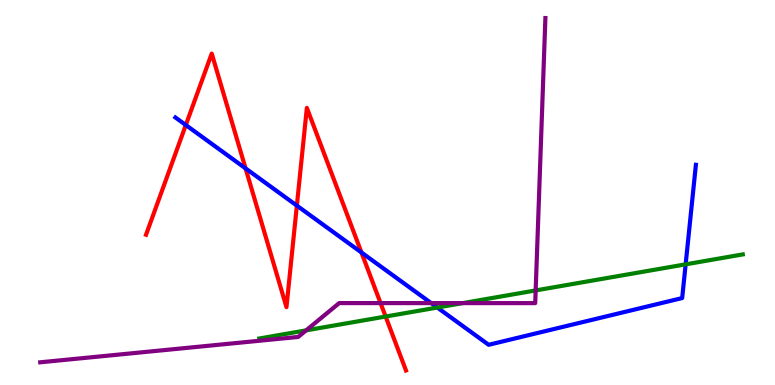[{'lines': ['blue', 'red'], 'intersections': [{'x': 2.4, 'y': 6.75}, {'x': 3.17, 'y': 5.63}, {'x': 3.83, 'y': 4.66}, {'x': 4.66, 'y': 3.44}]}, {'lines': ['green', 'red'], 'intersections': [{'x': 4.98, 'y': 1.78}]}, {'lines': ['purple', 'red'], 'intersections': [{'x': 4.91, 'y': 2.13}]}, {'lines': ['blue', 'green'], 'intersections': [{'x': 5.64, 'y': 2.01}, {'x': 8.85, 'y': 3.13}]}, {'lines': ['blue', 'purple'], 'intersections': [{'x': 5.56, 'y': 2.13}]}, {'lines': ['green', 'purple'], 'intersections': [{'x': 3.95, 'y': 1.42}, {'x': 5.97, 'y': 2.13}, {'x': 6.91, 'y': 2.46}]}]